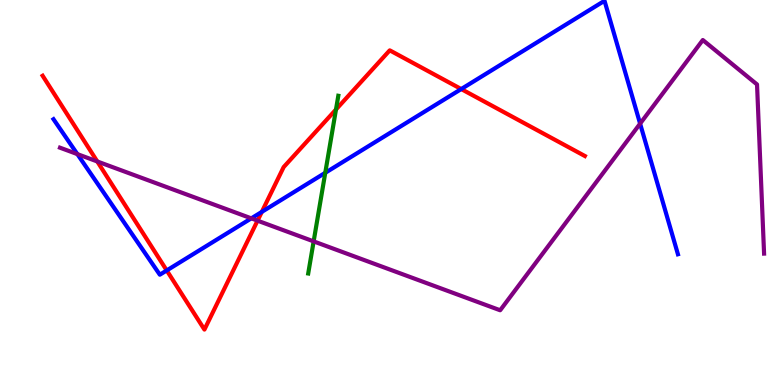[{'lines': ['blue', 'red'], 'intersections': [{'x': 2.15, 'y': 2.98}, {'x': 3.38, 'y': 4.5}, {'x': 5.95, 'y': 7.69}]}, {'lines': ['green', 'red'], 'intersections': [{'x': 4.34, 'y': 7.16}]}, {'lines': ['purple', 'red'], 'intersections': [{'x': 1.26, 'y': 5.81}, {'x': 3.32, 'y': 4.27}]}, {'lines': ['blue', 'green'], 'intersections': [{'x': 4.2, 'y': 5.51}]}, {'lines': ['blue', 'purple'], 'intersections': [{'x': 0.998, 'y': 6.0}, {'x': 3.24, 'y': 4.33}, {'x': 8.26, 'y': 6.79}]}, {'lines': ['green', 'purple'], 'intersections': [{'x': 4.05, 'y': 3.73}]}]